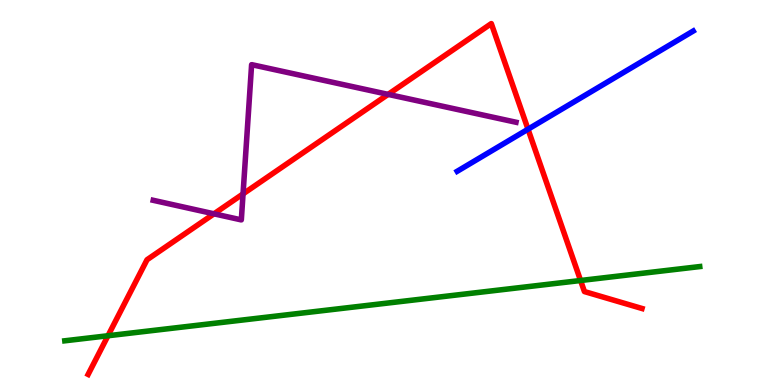[{'lines': ['blue', 'red'], 'intersections': [{'x': 6.81, 'y': 6.64}]}, {'lines': ['green', 'red'], 'intersections': [{'x': 1.39, 'y': 1.28}, {'x': 7.49, 'y': 2.71}]}, {'lines': ['purple', 'red'], 'intersections': [{'x': 2.76, 'y': 4.45}, {'x': 3.14, 'y': 4.96}, {'x': 5.01, 'y': 7.55}]}, {'lines': ['blue', 'green'], 'intersections': []}, {'lines': ['blue', 'purple'], 'intersections': []}, {'lines': ['green', 'purple'], 'intersections': []}]